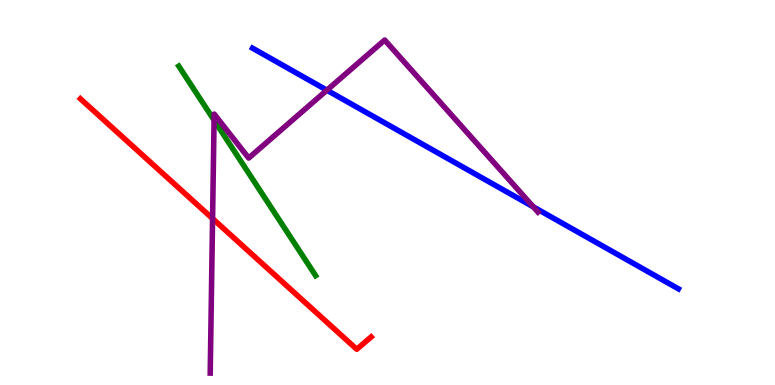[{'lines': ['blue', 'red'], 'intersections': []}, {'lines': ['green', 'red'], 'intersections': []}, {'lines': ['purple', 'red'], 'intersections': [{'x': 2.74, 'y': 4.32}]}, {'lines': ['blue', 'green'], 'intersections': []}, {'lines': ['blue', 'purple'], 'intersections': [{'x': 4.22, 'y': 7.66}, {'x': 6.88, 'y': 4.63}]}, {'lines': ['green', 'purple'], 'intersections': [{'x': 2.76, 'y': 6.88}]}]